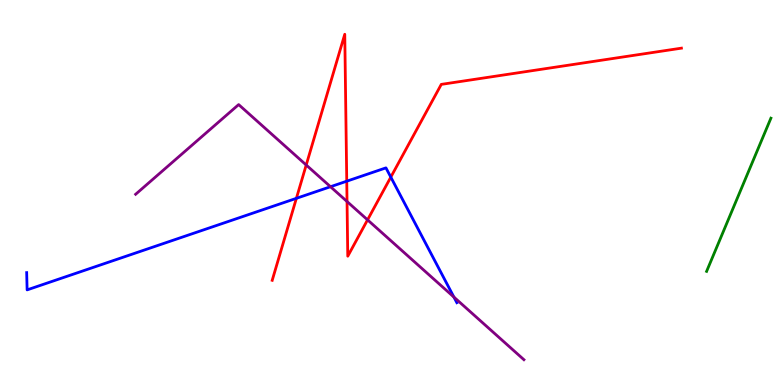[{'lines': ['blue', 'red'], 'intersections': [{'x': 3.82, 'y': 4.85}, {'x': 4.47, 'y': 5.29}, {'x': 5.04, 'y': 5.4}]}, {'lines': ['green', 'red'], 'intersections': []}, {'lines': ['purple', 'red'], 'intersections': [{'x': 3.95, 'y': 5.71}, {'x': 4.48, 'y': 4.77}, {'x': 4.74, 'y': 4.29}]}, {'lines': ['blue', 'green'], 'intersections': []}, {'lines': ['blue', 'purple'], 'intersections': [{'x': 4.26, 'y': 5.15}, {'x': 5.86, 'y': 2.28}]}, {'lines': ['green', 'purple'], 'intersections': []}]